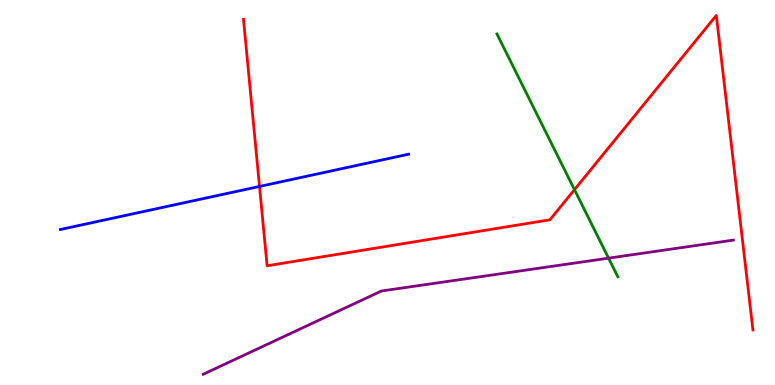[{'lines': ['blue', 'red'], 'intersections': [{'x': 3.35, 'y': 5.16}]}, {'lines': ['green', 'red'], 'intersections': [{'x': 7.41, 'y': 5.07}]}, {'lines': ['purple', 'red'], 'intersections': []}, {'lines': ['blue', 'green'], 'intersections': []}, {'lines': ['blue', 'purple'], 'intersections': []}, {'lines': ['green', 'purple'], 'intersections': [{'x': 7.85, 'y': 3.29}]}]